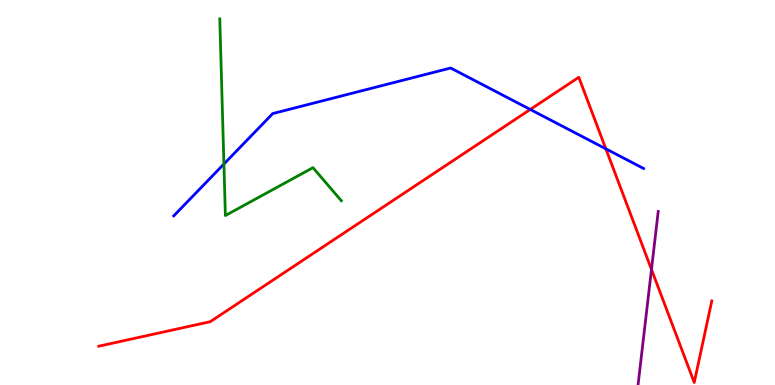[{'lines': ['blue', 'red'], 'intersections': [{'x': 6.84, 'y': 7.16}, {'x': 7.82, 'y': 6.13}]}, {'lines': ['green', 'red'], 'intersections': []}, {'lines': ['purple', 'red'], 'intersections': [{'x': 8.41, 'y': 3.0}]}, {'lines': ['blue', 'green'], 'intersections': [{'x': 2.89, 'y': 5.74}]}, {'lines': ['blue', 'purple'], 'intersections': []}, {'lines': ['green', 'purple'], 'intersections': []}]